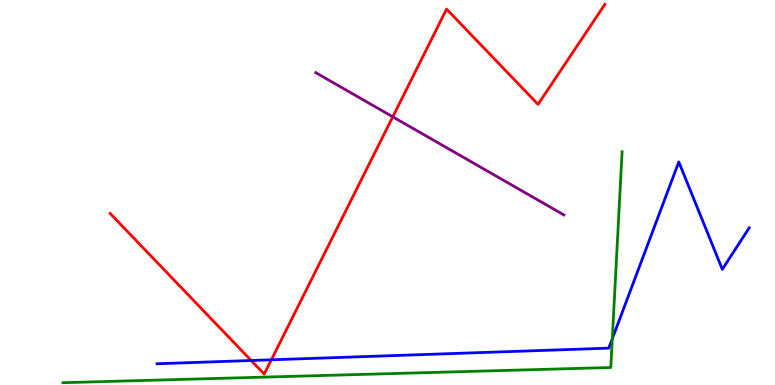[{'lines': ['blue', 'red'], 'intersections': [{'x': 3.24, 'y': 0.636}, {'x': 3.5, 'y': 0.654}]}, {'lines': ['green', 'red'], 'intersections': []}, {'lines': ['purple', 'red'], 'intersections': [{'x': 5.07, 'y': 6.97}]}, {'lines': ['blue', 'green'], 'intersections': [{'x': 7.9, 'y': 1.2}]}, {'lines': ['blue', 'purple'], 'intersections': []}, {'lines': ['green', 'purple'], 'intersections': []}]